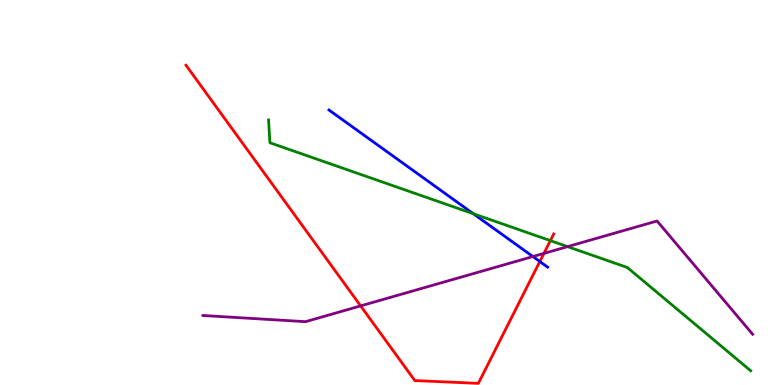[{'lines': ['blue', 'red'], 'intersections': [{'x': 6.97, 'y': 3.21}]}, {'lines': ['green', 'red'], 'intersections': [{'x': 7.1, 'y': 3.75}]}, {'lines': ['purple', 'red'], 'intersections': [{'x': 4.65, 'y': 2.05}, {'x': 7.02, 'y': 3.42}]}, {'lines': ['blue', 'green'], 'intersections': [{'x': 6.11, 'y': 4.45}]}, {'lines': ['blue', 'purple'], 'intersections': [{'x': 6.88, 'y': 3.34}]}, {'lines': ['green', 'purple'], 'intersections': [{'x': 7.32, 'y': 3.59}]}]